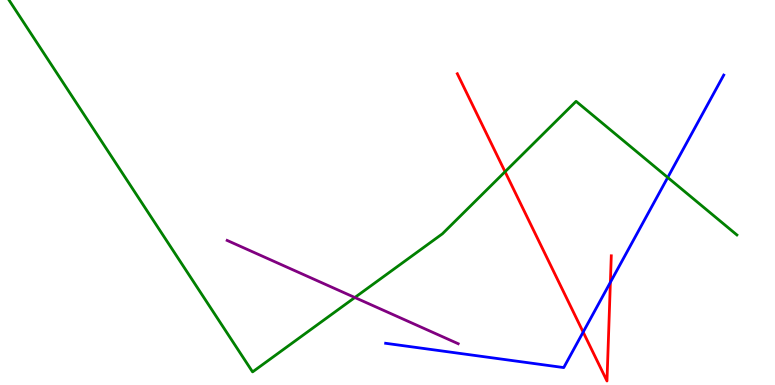[{'lines': ['blue', 'red'], 'intersections': [{'x': 7.52, 'y': 1.37}, {'x': 7.88, 'y': 2.67}]}, {'lines': ['green', 'red'], 'intersections': [{'x': 6.52, 'y': 5.54}]}, {'lines': ['purple', 'red'], 'intersections': []}, {'lines': ['blue', 'green'], 'intersections': [{'x': 8.62, 'y': 5.39}]}, {'lines': ['blue', 'purple'], 'intersections': []}, {'lines': ['green', 'purple'], 'intersections': [{'x': 4.58, 'y': 2.27}]}]